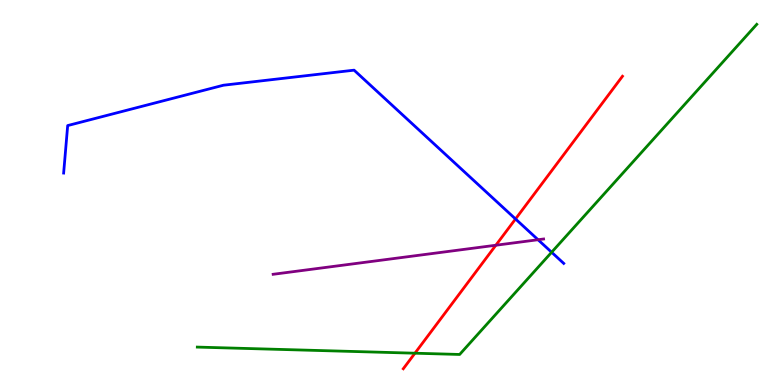[{'lines': ['blue', 'red'], 'intersections': [{'x': 6.65, 'y': 4.31}]}, {'lines': ['green', 'red'], 'intersections': [{'x': 5.35, 'y': 0.826}]}, {'lines': ['purple', 'red'], 'intersections': [{'x': 6.4, 'y': 3.63}]}, {'lines': ['blue', 'green'], 'intersections': [{'x': 7.12, 'y': 3.45}]}, {'lines': ['blue', 'purple'], 'intersections': [{'x': 6.94, 'y': 3.77}]}, {'lines': ['green', 'purple'], 'intersections': []}]